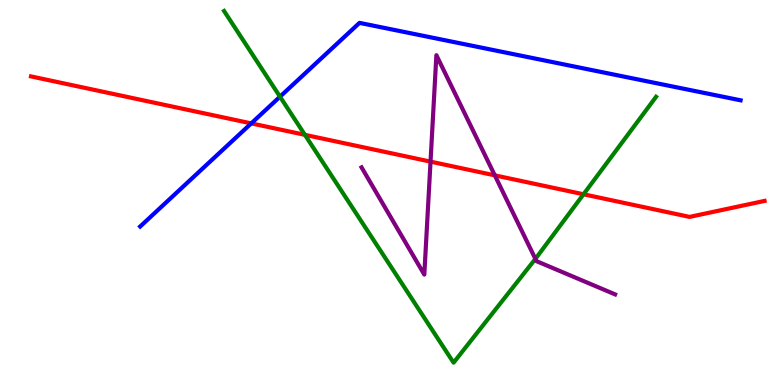[{'lines': ['blue', 'red'], 'intersections': [{'x': 3.24, 'y': 6.8}]}, {'lines': ['green', 'red'], 'intersections': [{'x': 3.93, 'y': 6.5}, {'x': 7.53, 'y': 4.95}]}, {'lines': ['purple', 'red'], 'intersections': [{'x': 5.56, 'y': 5.8}, {'x': 6.38, 'y': 5.45}]}, {'lines': ['blue', 'green'], 'intersections': [{'x': 3.61, 'y': 7.49}]}, {'lines': ['blue', 'purple'], 'intersections': []}, {'lines': ['green', 'purple'], 'intersections': [{'x': 6.91, 'y': 3.28}]}]